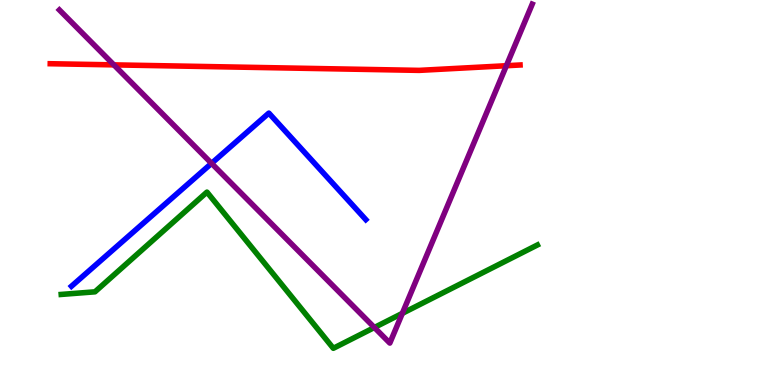[{'lines': ['blue', 'red'], 'intersections': []}, {'lines': ['green', 'red'], 'intersections': []}, {'lines': ['purple', 'red'], 'intersections': [{'x': 1.47, 'y': 8.31}, {'x': 6.53, 'y': 8.29}]}, {'lines': ['blue', 'green'], 'intersections': []}, {'lines': ['blue', 'purple'], 'intersections': [{'x': 2.73, 'y': 5.76}]}, {'lines': ['green', 'purple'], 'intersections': [{'x': 4.83, 'y': 1.49}, {'x': 5.19, 'y': 1.86}]}]